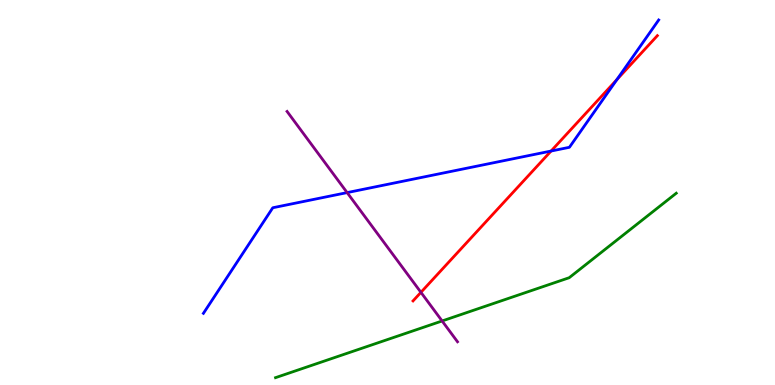[{'lines': ['blue', 'red'], 'intersections': [{'x': 7.11, 'y': 6.08}, {'x': 7.96, 'y': 7.93}]}, {'lines': ['green', 'red'], 'intersections': []}, {'lines': ['purple', 'red'], 'intersections': [{'x': 5.43, 'y': 2.41}]}, {'lines': ['blue', 'green'], 'intersections': []}, {'lines': ['blue', 'purple'], 'intersections': [{'x': 4.48, 'y': 5.0}]}, {'lines': ['green', 'purple'], 'intersections': [{'x': 5.7, 'y': 1.66}]}]